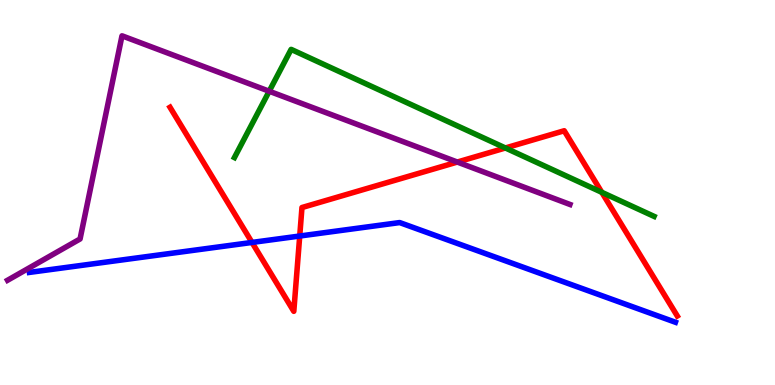[{'lines': ['blue', 'red'], 'intersections': [{'x': 3.25, 'y': 3.7}, {'x': 3.87, 'y': 3.87}]}, {'lines': ['green', 'red'], 'intersections': [{'x': 6.52, 'y': 6.16}, {'x': 7.77, 'y': 5.0}]}, {'lines': ['purple', 'red'], 'intersections': [{'x': 5.9, 'y': 5.79}]}, {'lines': ['blue', 'green'], 'intersections': []}, {'lines': ['blue', 'purple'], 'intersections': []}, {'lines': ['green', 'purple'], 'intersections': [{'x': 3.47, 'y': 7.63}]}]